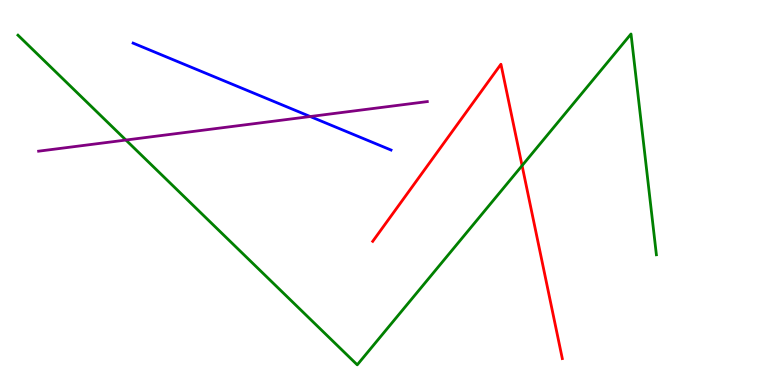[{'lines': ['blue', 'red'], 'intersections': []}, {'lines': ['green', 'red'], 'intersections': [{'x': 6.74, 'y': 5.7}]}, {'lines': ['purple', 'red'], 'intersections': []}, {'lines': ['blue', 'green'], 'intersections': []}, {'lines': ['blue', 'purple'], 'intersections': [{'x': 4.0, 'y': 6.97}]}, {'lines': ['green', 'purple'], 'intersections': [{'x': 1.62, 'y': 6.36}]}]